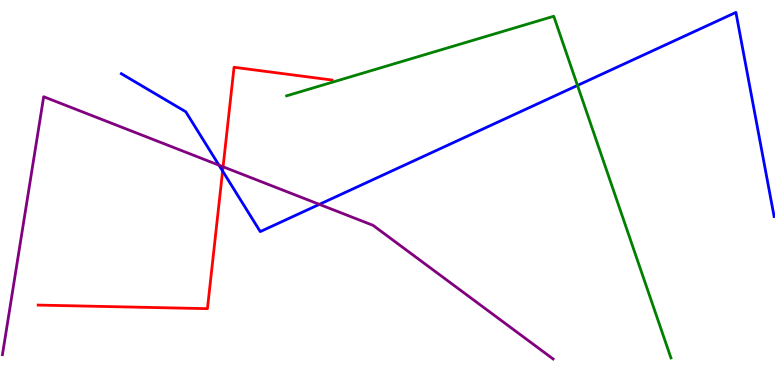[{'lines': ['blue', 'red'], 'intersections': [{'x': 2.87, 'y': 5.56}]}, {'lines': ['green', 'red'], 'intersections': []}, {'lines': ['purple', 'red'], 'intersections': [{'x': 2.88, 'y': 5.67}]}, {'lines': ['blue', 'green'], 'intersections': [{'x': 7.45, 'y': 7.78}]}, {'lines': ['blue', 'purple'], 'intersections': [{'x': 2.83, 'y': 5.71}, {'x': 4.12, 'y': 4.69}]}, {'lines': ['green', 'purple'], 'intersections': []}]